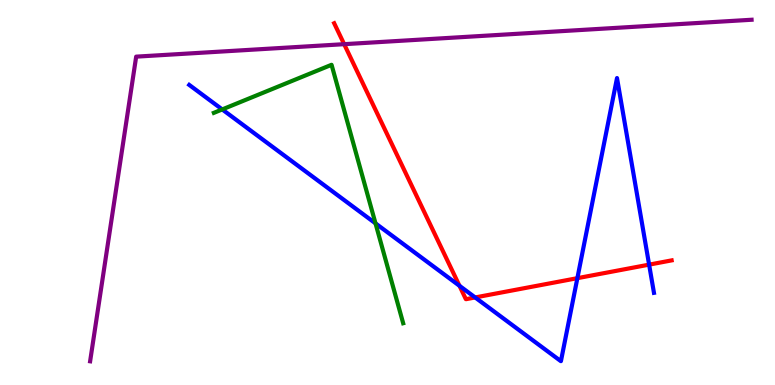[{'lines': ['blue', 'red'], 'intersections': [{'x': 5.93, 'y': 2.58}, {'x': 6.13, 'y': 2.27}, {'x': 7.45, 'y': 2.77}, {'x': 8.38, 'y': 3.13}]}, {'lines': ['green', 'red'], 'intersections': []}, {'lines': ['purple', 'red'], 'intersections': [{'x': 4.44, 'y': 8.85}]}, {'lines': ['blue', 'green'], 'intersections': [{'x': 2.87, 'y': 7.16}, {'x': 4.85, 'y': 4.2}]}, {'lines': ['blue', 'purple'], 'intersections': []}, {'lines': ['green', 'purple'], 'intersections': []}]